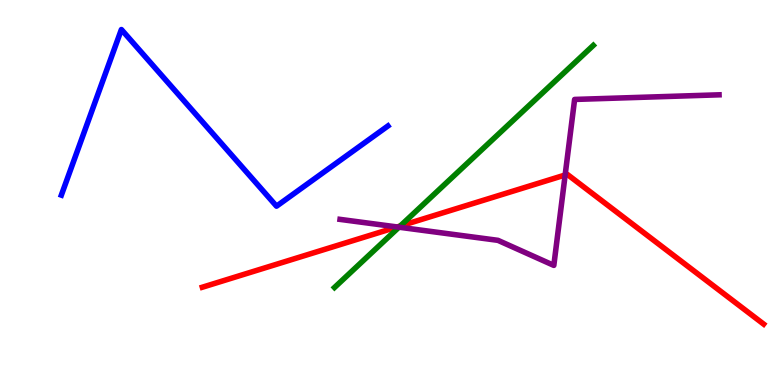[{'lines': ['blue', 'red'], 'intersections': []}, {'lines': ['green', 'red'], 'intersections': [{'x': 5.16, 'y': 4.13}]}, {'lines': ['purple', 'red'], 'intersections': [{'x': 5.12, 'y': 4.1}, {'x': 7.29, 'y': 5.45}]}, {'lines': ['blue', 'green'], 'intersections': []}, {'lines': ['blue', 'purple'], 'intersections': []}, {'lines': ['green', 'purple'], 'intersections': [{'x': 5.15, 'y': 4.1}]}]